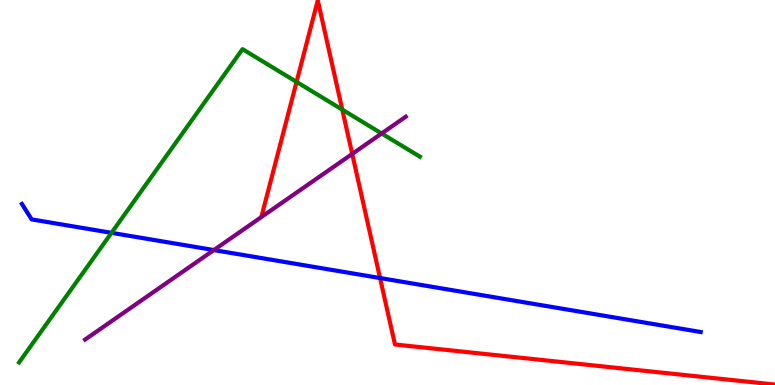[{'lines': ['blue', 'red'], 'intersections': [{'x': 4.9, 'y': 2.78}]}, {'lines': ['green', 'red'], 'intersections': [{'x': 3.83, 'y': 7.87}, {'x': 4.42, 'y': 7.15}]}, {'lines': ['purple', 'red'], 'intersections': [{'x': 4.54, 'y': 6.0}]}, {'lines': ['blue', 'green'], 'intersections': [{'x': 1.44, 'y': 3.95}]}, {'lines': ['blue', 'purple'], 'intersections': [{'x': 2.76, 'y': 3.5}]}, {'lines': ['green', 'purple'], 'intersections': [{'x': 4.92, 'y': 6.53}]}]